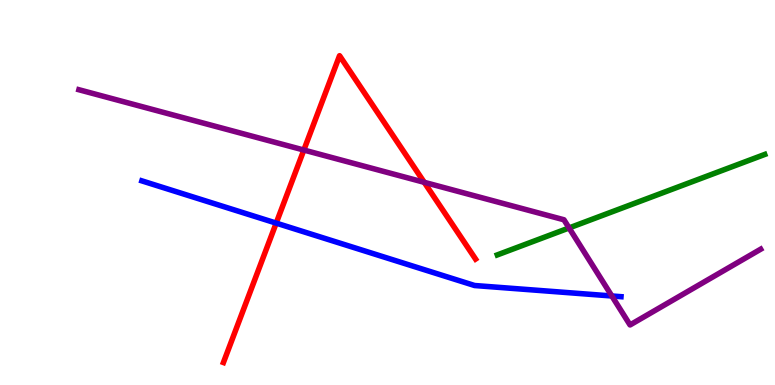[{'lines': ['blue', 'red'], 'intersections': [{'x': 3.56, 'y': 4.2}]}, {'lines': ['green', 'red'], 'intersections': []}, {'lines': ['purple', 'red'], 'intersections': [{'x': 3.92, 'y': 6.1}, {'x': 5.47, 'y': 5.26}]}, {'lines': ['blue', 'green'], 'intersections': []}, {'lines': ['blue', 'purple'], 'intersections': [{'x': 7.89, 'y': 2.31}]}, {'lines': ['green', 'purple'], 'intersections': [{'x': 7.34, 'y': 4.08}]}]